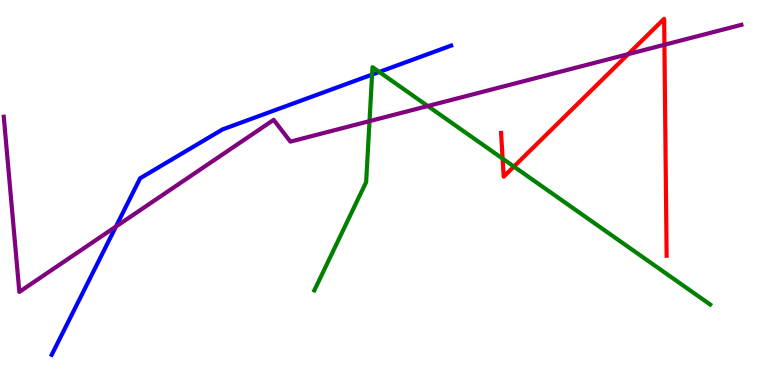[{'lines': ['blue', 'red'], 'intersections': []}, {'lines': ['green', 'red'], 'intersections': [{'x': 6.49, 'y': 5.88}, {'x': 6.63, 'y': 5.67}]}, {'lines': ['purple', 'red'], 'intersections': [{'x': 8.11, 'y': 8.59}, {'x': 8.57, 'y': 8.84}]}, {'lines': ['blue', 'green'], 'intersections': [{'x': 4.8, 'y': 8.06}, {'x': 4.89, 'y': 8.13}]}, {'lines': ['blue', 'purple'], 'intersections': [{'x': 1.5, 'y': 4.12}]}, {'lines': ['green', 'purple'], 'intersections': [{'x': 4.77, 'y': 6.85}, {'x': 5.52, 'y': 7.25}]}]